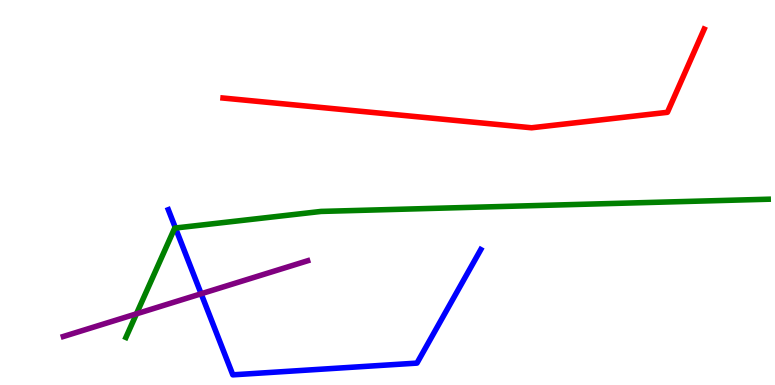[{'lines': ['blue', 'red'], 'intersections': []}, {'lines': ['green', 'red'], 'intersections': []}, {'lines': ['purple', 'red'], 'intersections': []}, {'lines': ['blue', 'green'], 'intersections': [{'x': 2.26, 'y': 4.08}]}, {'lines': ['blue', 'purple'], 'intersections': [{'x': 2.6, 'y': 2.37}]}, {'lines': ['green', 'purple'], 'intersections': [{'x': 1.76, 'y': 1.85}]}]